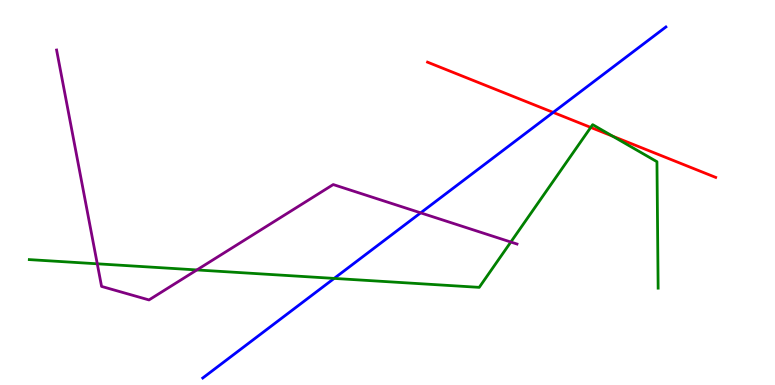[{'lines': ['blue', 'red'], 'intersections': [{'x': 7.14, 'y': 7.08}]}, {'lines': ['green', 'red'], 'intersections': [{'x': 7.62, 'y': 6.69}, {'x': 7.91, 'y': 6.46}]}, {'lines': ['purple', 'red'], 'intersections': []}, {'lines': ['blue', 'green'], 'intersections': [{'x': 4.31, 'y': 2.77}]}, {'lines': ['blue', 'purple'], 'intersections': [{'x': 5.43, 'y': 4.47}]}, {'lines': ['green', 'purple'], 'intersections': [{'x': 1.26, 'y': 3.15}, {'x': 2.54, 'y': 2.99}, {'x': 6.59, 'y': 3.71}]}]